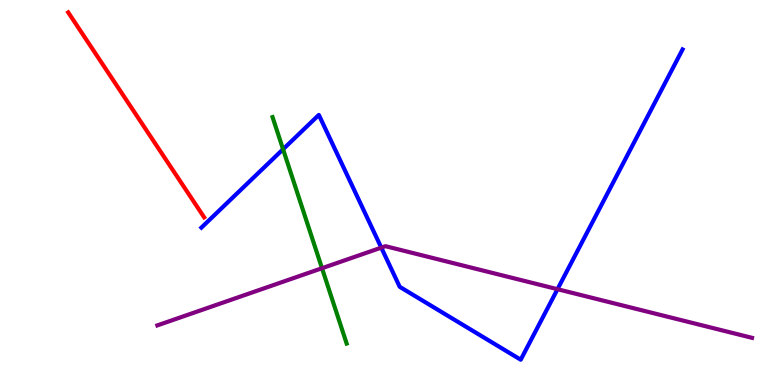[{'lines': ['blue', 'red'], 'intersections': []}, {'lines': ['green', 'red'], 'intersections': []}, {'lines': ['purple', 'red'], 'intersections': []}, {'lines': ['blue', 'green'], 'intersections': [{'x': 3.65, 'y': 6.12}]}, {'lines': ['blue', 'purple'], 'intersections': [{'x': 4.92, 'y': 3.57}, {'x': 7.19, 'y': 2.49}]}, {'lines': ['green', 'purple'], 'intersections': [{'x': 4.15, 'y': 3.03}]}]